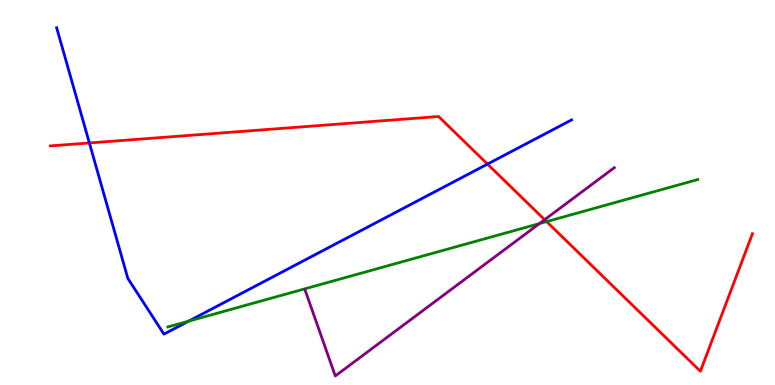[{'lines': ['blue', 'red'], 'intersections': [{'x': 1.15, 'y': 6.29}, {'x': 6.29, 'y': 5.74}]}, {'lines': ['green', 'red'], 'intersections': [{'x': 7.05, 'y': 4.24}]}, {'lines': ['purple', 'red'], 'intersections': [{'x': 7.03, 'y': 4.29}]}, {'lines': ['blue', 'green'], 'intersections': [{'x': 2.43, 'y': 1.66}]}, {'lines': ['blue', 'purple'], 'intersections': []}, {'lines': ['green', 'purple'], 'intersections': [{'x': 6.96, 'y': 4.19}]}]